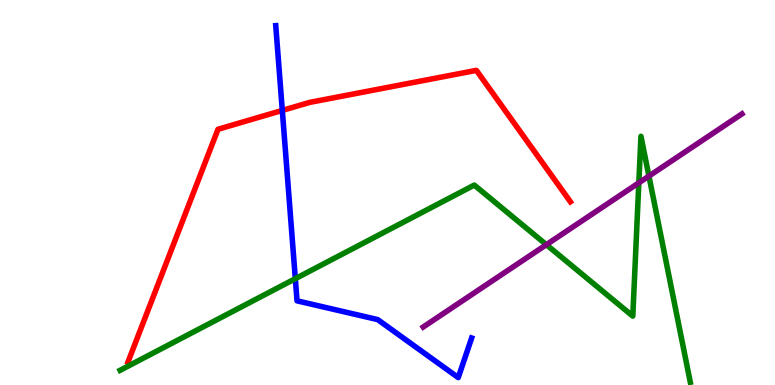[{'lines': ['blue', 'red'], 'intersections': [{'x': 3.64, 'y': 7.13}]}, {'lines': ['green', 'red'], 'intersections': []}, {'lines': ['purple', 'red'], 'intersections': []}, {'lines': ['blue', 'green'], 'intersections': [{'x': 3.81, 'y': 2.76}]}, {'lines': ['blue', 'purple'], 'intersections': []}, {'lines': ['green', 'purple'], 'intersections': [{'x': 7.05, 'y': 3.64}, {'x': 8.24, 'y': 5.25}, {'x': 8.37, 'y': 5.43}]}]